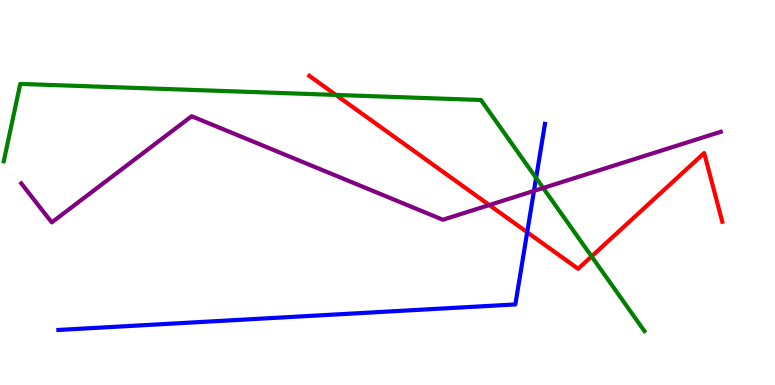[{'lines': ['blue', 'red'], 'intersections': [{'x': 6.8, 'y': 3.97}]}, {'lines': ['green', 'red'], 'intersections': [{'x': 4.33, 'y': 7.53}, {'x': 7.63, 'y': 3.34}]}, {'lines': ['purple', 'red'], 'intersections': [{'x': 6.31, 'y': 4.67}]}, {'lines': ['blue', 'green'], 'intersections': [{'x': 6.92, 'y': 5.38}]}, {'lines': ['blue', 'purple'], 'intersections': [{'x': 6.89, 'y': 5.04}]}, {'lines': ['green', 'purple'], 'intersections': [{'x': 7.01, 'y': 5.12}]}]